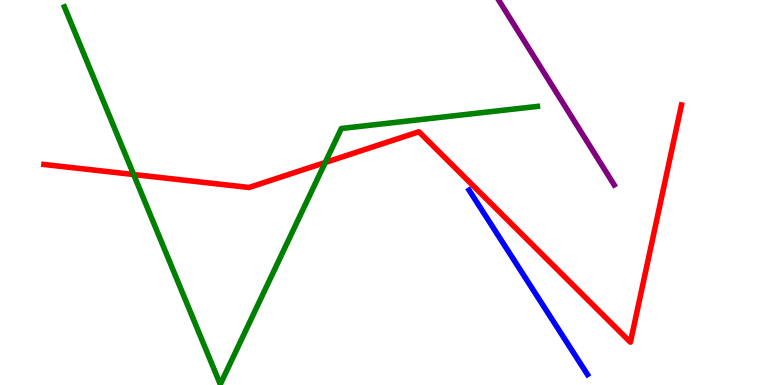[{'lines': ['blue', 'red'], 'intersections': []}, {'lines': ['green', 'red'], 'intersections': [{'x': 1.72, 'y': 5.47}, {'x': 4.2, 'y': 5.78}]}, {'lines': ['purple', 'red'], 'intersections': []}, {'lines': ['blue', 'green'], 'intersections': []}, {'lines': ['blue', 'purple'], 'intersections': []}, {'lines': ['green', 'purple'], 'intersections': []}]